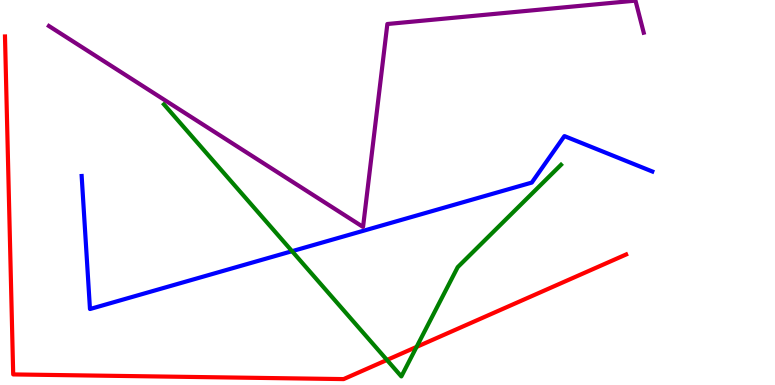[{'lines': ['blue', 'red'], 'intersections': []}, {'lines': ['green', 'red'], 'intersections': [{'x': 4.99, 'y': 0.65}, {'x': 5.38, 'y': 0.989}]}, {'lines': ['purple', 'red'], 'intersections': []}, {'lines': ['blue', 'green'], 'intersections': [{'x': 3.77, 'y': 3.48}]}, {'lines': ['blue', 'purple'], 'intersections': []}, {'lines': ['green', 'purple'], 'intersections': []}]